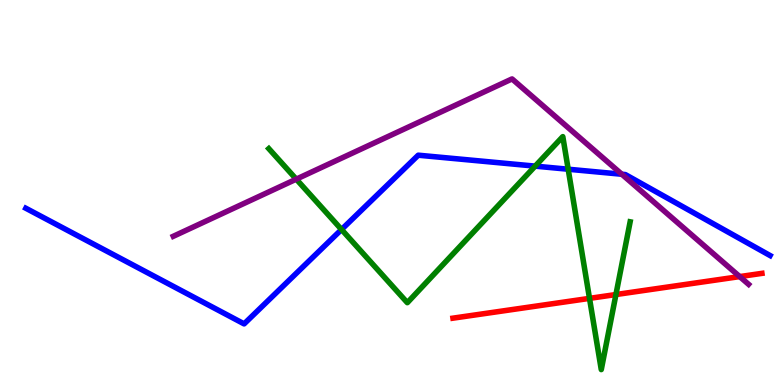[{'lines': ['blue', 'red'], 'intersections': []}, {'lines': ['green', 'red'], 'intersections': [{'x': 7.61, 'y': 2.25}, {'x': 7.95, 'y': 2.35}]}, {'lines': ['purple', 'red'], 'intersections': [{'x': 9.54, 'y': 2.82}]}, {'lines': ['blue', 'green'], 'intersections': [{'x': 4.41, 'y': 4.04}, {'x': 6.91, 'y': 5.68}, {'x': 7.33, 'y': 5.6}]}, {'lines': ['blue', 'purple'], 'intersections': [{'x': 8.02, 'y': 5.47}]}, {'lines': ['green', 'purple'], 'intersections': [{'x': 3.82, 'y': 5.35}]}]